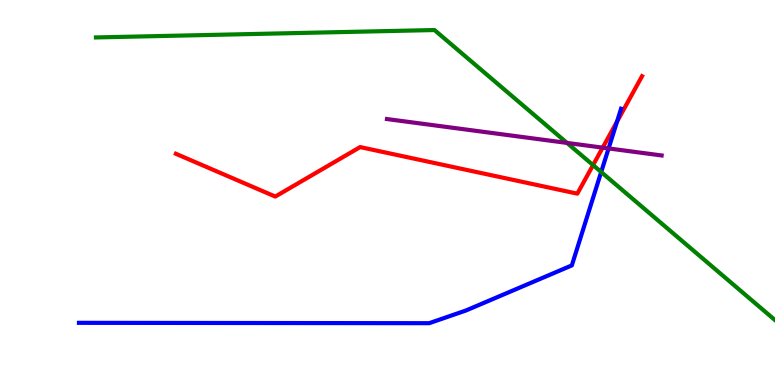[{'lines': ['blue', 'red'], 'intersections': [{'x': 7.96, 'y': 6.84}]}, {'lines': ['green', 'red'], 'intersections': [{'x': 7.65, 'y': 5.71}]}, {'lines': ['purple', 'red'], 'intersections': [{'x': 7.78, 'y': 6.16}]}, {'lines': ['blue', 'green'], 'intersections': [{'x': 7.76, 'y': 5.53}]}, {'lines': ['blue', 'purple'], 'intersections': [{'x': 7.85, 'y': 6.14}]}, {'lines': ['green', 'purple'], 'intersections': [{'x': 7.32, 'y': 6.29}]}]